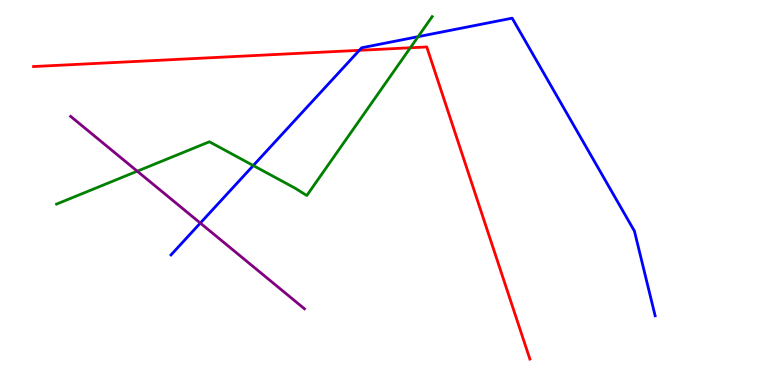[{'lines': ['blue', 'red'], 'intersections': [{'x': 4.64, 'y': 8.69}]}, {'lines': ['green', 'red'], 'intersections': [{'x': 5.29, 'y': 8.76}]}, {'lines': ['purple', 'red'], 'intersections': []}, {'lines': ['blue', 'green'], 'intersections': [{'x': 3.27, 'y': 5.7}, {'x': 5.39, 'y': 9.05}]}, {'lines': ['blue', 'purple'], 'intersections': [{'x': 2.58, 'y': 4.21}]}, {'lines': ['green', 'purple'], 'intersections': [{'x': 1.77, 'y': 5.55}]}]